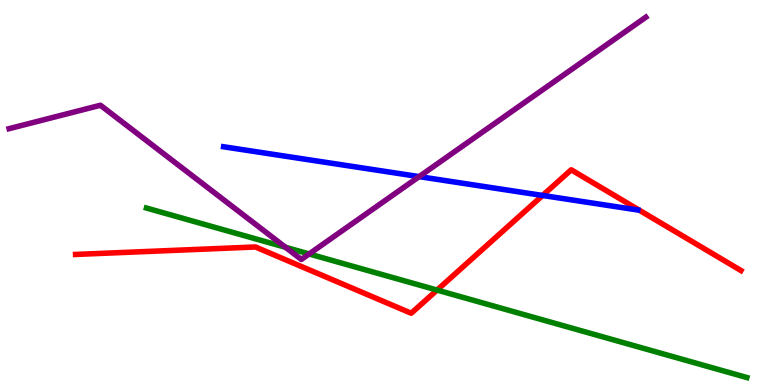[{'lines': ['blue', 'red'], 'intersections': [{'x': 7.0, 'y': 4.92}]}, {'lines': ['green', 'red'], 'intersections': [{'x': 5.64, 'y': 2.47}]}, {'lines': ['purple', 'red'], 'intersections': []}, {'lines': ['blue', 'green'], 'intersections': []}, {'lines': ['blue', 'purple'], 'intersections': [{'x': 5.41, 'y': 5.41}]}, {'lines': ['green', 'purple'], 'intersections': [{'x': 3.68, 'y': 3.58}, {'x': 3.99, 'y': 3.4}]}]